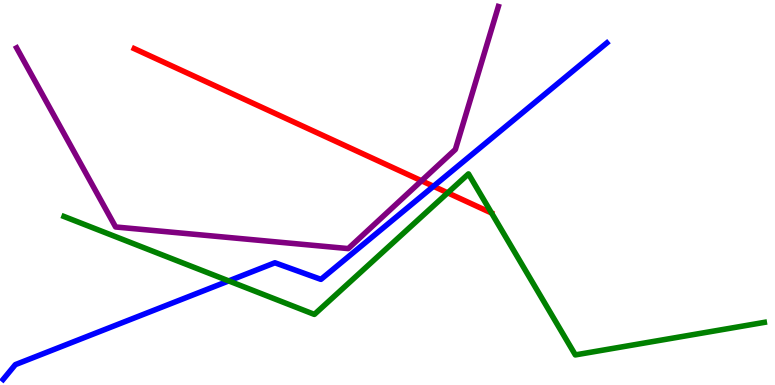[{'lines': ['blue', 'red'], 'intersections': [{'x': 5.59, 'y': 5.16}]}, {'lines': ['green', 'red'], 'intersections': [{'x': 5.78, 'y': 4.99}]}, {'lines': ['purple', 'red'], 'intersections': [{'x': 5.44, 'y': 5.3}]}, {'lines': ['blue', 'green'], 'intersections': [{'x': 2.95, 'y': 2.7}]}, {'lines': ['blue', 'purple'], 'intersections': []}, {'lines': ['green', 'purple'], 'intersections': []}]